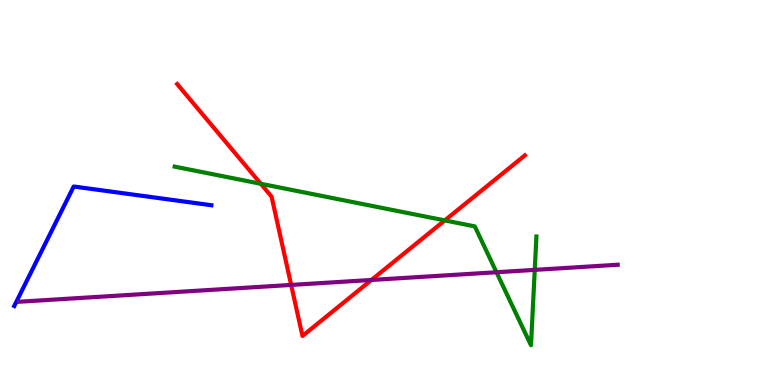[{'lines': ['blue', 'red'], 'intersections': []}, {'lines': ['green', 'red'], 'intersections': [{'x': 3.37, 'y': 5.23}, {'x': 5.74, 'y': 4.28}]}, {'lines': ['purple', 'red'], 'intersections': [{'x': 3.76, 'y': 2.6}, {'x': 4.79, 'y': 2.73}]}, {'lines': ['blue', 'green'], 'intersections': []}, {'lines': ['blue', 'purple'], 'intersections': []}, {'lines': ['green', 'purple'], 'intersections': [{'x': 6.41, 'y': 2.93}, {'x': 6.9, 'y': 2.99}]}]